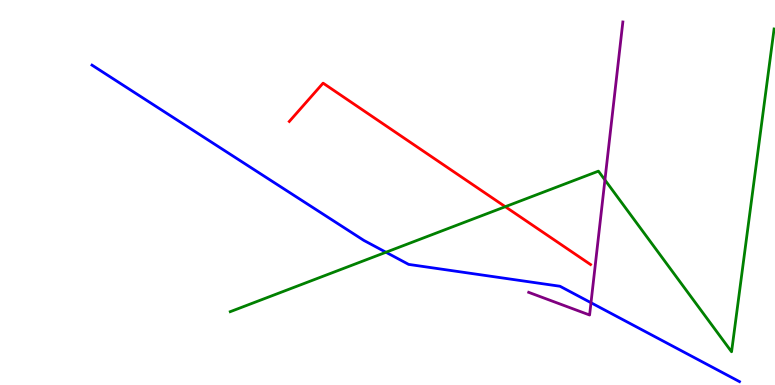[{'lines': ['blue', 'red'], 'intersections': []}, {'lines': ['green', 'red'], 'intersections': [{'x': 6.52, 'y': 4.63}]}, {'lines': ['purple', 'red'], 'intersections': []}, {'lines': ['blue', 'green'], 'intersections': [{'x': 4.98, 'y': 3.45}]}, {'lines': ['blue', 'purple'], 'intersections': [{'x': 7.63, 'y': 2.14}]}, {'lines': ['green', 'purple'], 'intersections': [{'x': 7.81, 'y': 5.33}]}]